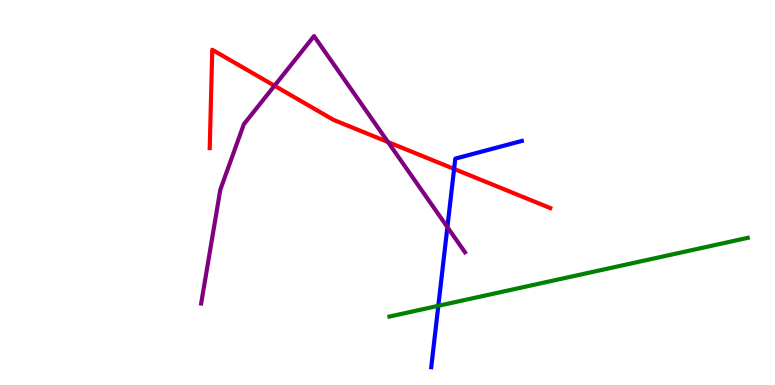[{'lines': ['blue', 'red'], 'intersections': [{'x': 5.86, 'y': 5.61}]}, {'lines': ['green', 'red'], 'intersections': []}, {'lines': ['purple', 'red'], 'intersections': [{'x': 3.54, 'y': 7.77}, {'x': 5.01, 'y': 6.31}]}, {'lines': ['blue', 'green'], 'intersections': [{'x': 5.66, 'y': 2.06}]}, {'lines': ['blue', 'purple'], 'intersections': [{'x': 5.77, 'y': 4.1}]}, {'lines': ['green', 'purple'], 'intersections': []}]